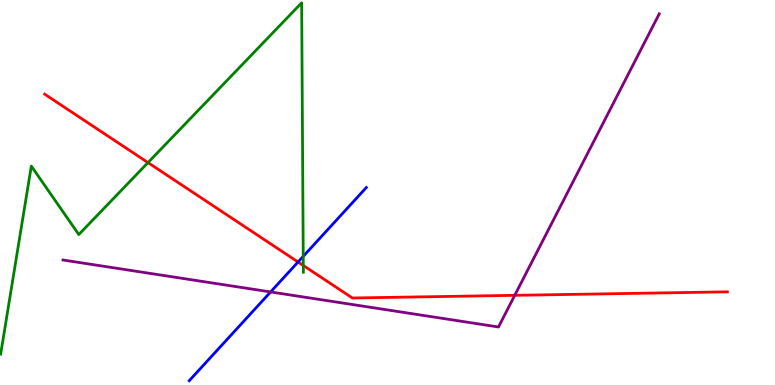[{'lines': ['blue', 'red'], 'intersections': [{'x': 3.85, 'y': 3.19}]}, {'lines': ['green', 'red'], 'intersections': [{'x': 1.91, 'y': 5.78}, {'x': 3.91, 'y': 3.1}]}, {'lines': ['purple', 'red'], 'intersections': [{'x': 6.64, 'y': 2.33}]}, {'lines': ['blue', 'green'], 'intersections': [{'x': 3.91, 'y': 3.34}]}, {'lines': ['blue', 'purple'], 'intersections': [{'x': 3.49, 'y': 2.42}]}, {'lines': ['green', 'purple'], 'intersections': []}]